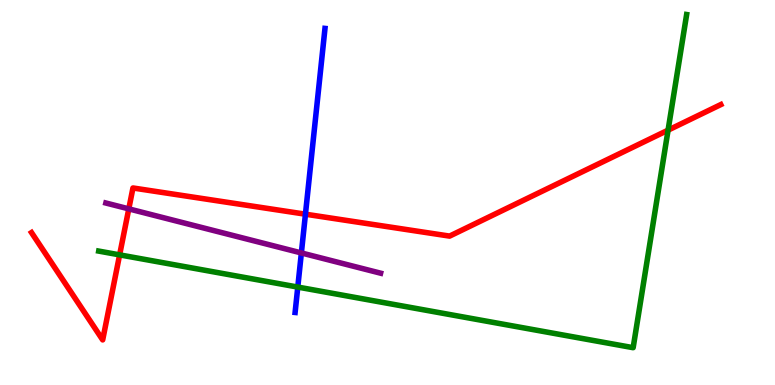[{'lines': ['blue', 'red'], 'intersections': [{'x': 3.94, 'y': 4.44}]}, {'lines': ['green', 'red'], 'intersections': [{'x': 1.54, 'y': 3.38}, {'x': 8.62, 'y': 6.62}]}, {'lines': ['purple', 'red'], 'intersections': [{'x': 1.66, 'y': 4.57}]}, {'lines': ['blue', 'green'], 'intersections': [{'x': 3.84, 'y': 2.54}]}, {'lines': ['blue', 'purple'], 'intersections': [{'x': 3.89, 'y': 3.43}]}, {'lines': ['green', 'purple'], 'intersections': []}]